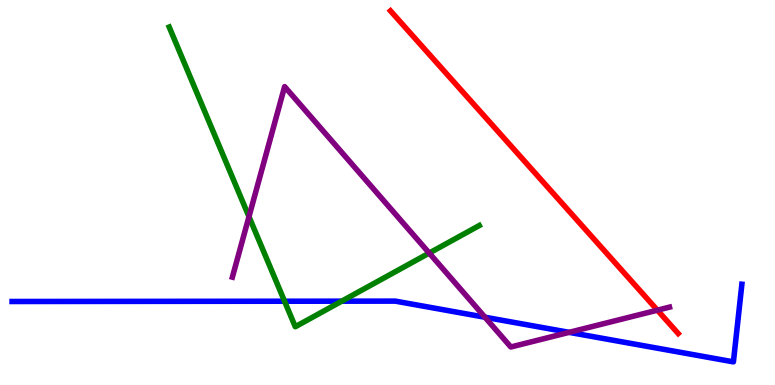[{'lines': ['blue', 'red'], 'intersections': []}, {'lines': ['green', 'red'], 'intersections': []}, {'lines': ['purple', 'red'], 'intersections': [{'x': 8.48, 'y': 1.94}]}, {'lines': ['blue', 'green'], 'intersections': [{'x': 3.67, 'y': 2.18}, {'x': 4.41, 'y': 2.18}]}, {'lines': ['blue', 'purple'], 'intersections': [{'x': 6.26, 'y': 1.76}, {'x': 7.34, 'y': 1.37}]}, {'lines': ['green', 'purple'], 'intersections': [{'x': 3.21, 'y': 4.37}, {'x': 5.54, 'y': 3.43}]}]